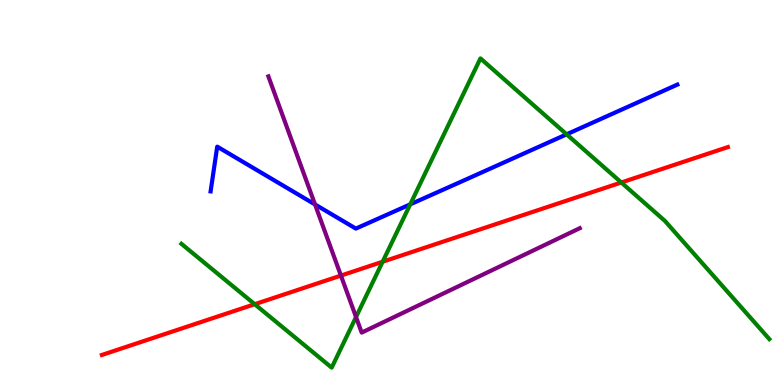[{'lines': ['blue', 'red'], 'intersections': []}, {'lines': ['green', 'red'], 'intersections': [{'x': 3.29, 'y': 2.1}, {'x': 4.94, 'y': 3.2}, {'x': 8.02, 'y': 5.26}]}, {'lines': ['purple', 'red'], 'intersections': [{'x': 4.4, 'y': 2.84}]}, {'lines': ['blue', 'green'], 'intersections': [{'x': 5.29, 'y': 4.69}, {'x': 7.31, 'y': 6.51}]}, {'lines': ['blue', 'purple'], 'intersections': [{'x': 4.06, 'y': 4.69}]}, {'lines': ['green', 'purple'], 'intersections': [{'x': 4.59, 'y': 1.77}]}]